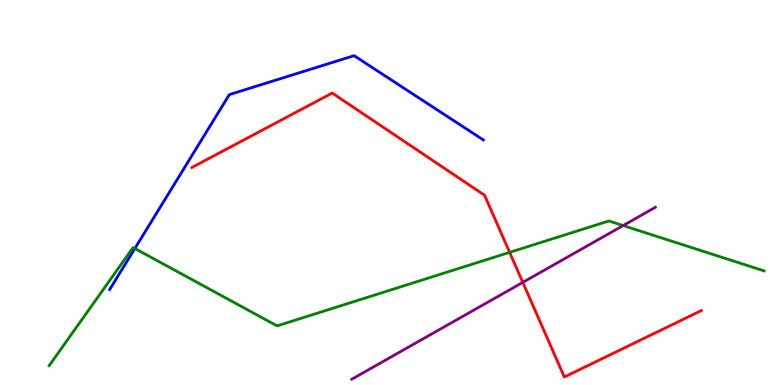[{'lines': ['blue', 'red'], 'intersections': []}, {'lines': ['green', 'red'], 'intersections': [{'x': 6.58, 'y': 3.45}]}, {'lines': ['purple', 'red'], 'intersections': [{'x': 6.75, 'y': 2.67}]}, {'lines': ['blue', 'green'], 'intersections': [{'x': 1.74, 'y': 3.55}]}, {'lines': ['blue', 'purple'], 'intersections': []}, {'lines': ['green', 'purple'], 'intersections': [{'x': 8.04, 'y': 4.14}]}]